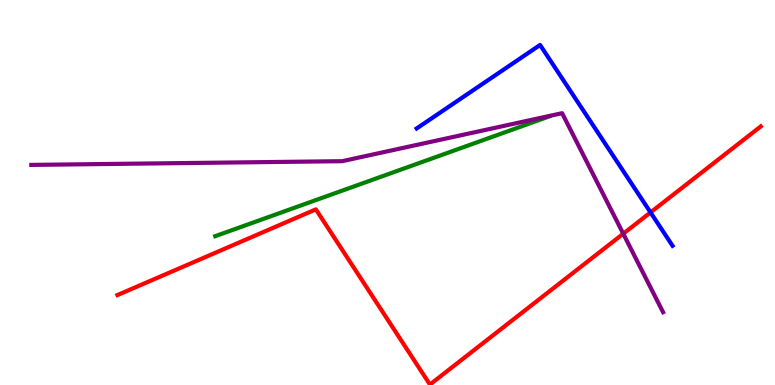[{'lines': ['blue', 'red'], 'intersections': [{'x': 8.39, 'y': 4.48}]}, {'lines': ['green', 'red'], 'intersections': []}, {'lines': ['purple', 'red'], 'intersections': [{'x': 8.04, 'y': 3.93}]}, {'lines': ['blue', 'green'], 'intersections': []}, {'lines': ['blue', 'purple'], 'intersections': []}, {'lines': ['green', 'purple'], 'intersections': []}]